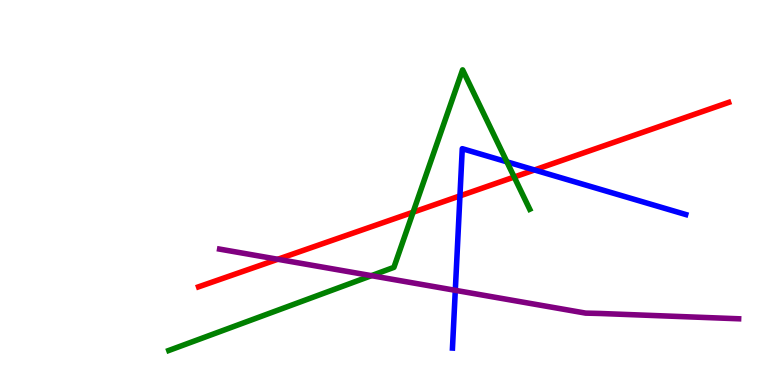[{'lines': ['blue', 'red'], 'intersections': [{'x': 5.93, 'y': 4.91}, {'x': 6.9, 'y': 5.59}]}, {'lines': ['green', 'red'], 'intersections': [{'x': 5.33, 'y': 4.49}, {'x': 6.63, 'y': 5.4}]}, {'lines': ['purple', 'red'], 'intersections': [{'x': 3.58, 'y': 3.27}]}, {'lines': ['blue', 'green'], 'intersections': [{'x': 6.54, 'y': 5.8}]}, {'lines': ['blue', 'purple'], 'intersections': [{'x': 5.87, 'y': 2.46}]}, {'lines': ['green', 'purple'], 'intersections': [{'x': 4.79, 'y': 2.84}]}]